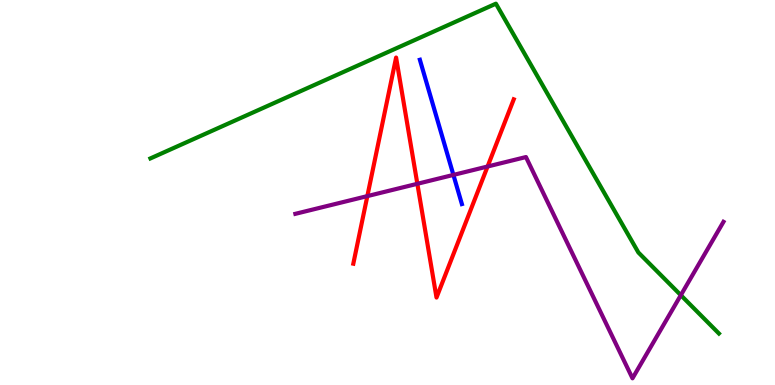[{'lines': ['blue', 'red'], 'intersections': []}, {'lines': ['green', 'red'], 'intersections': []}, {'lines': ['purple', 'red'], 'intersections': [{'x': 4.74, 'y': 4.91}, {'x': 5.39, 'y': 5.23}, {'x': 6.29, 'y': 5.68}]}, {'lines': ['blue', 'green'], 'intersections': []}, {'lines': ['blue', 'purple'], 'intersections': [{'x': 5.85, 'y': 5.46}]}, {'lines': ['green', 'purple'], 'intersections': [{'x': 8.78, 'y': 2.33}]}]